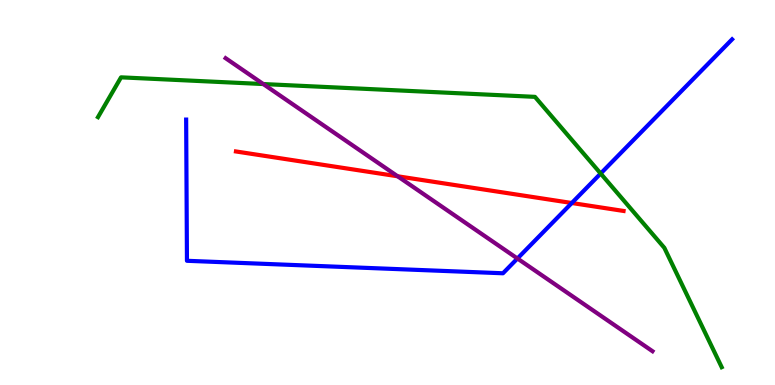[{'lines': ['blue', 'red'], 'intersections': [{'x': 7.38, 'y': 4.73}]}, {'lines': ['green', 'red'], 'intersections': []}, {'lines': ['purple', 'red'], 'intersections': [{'x': 5.13, 'y': 5.42}]}, {'lines': ['blue', 'green'], 'intersections': [{'x': 7.75, 'y': 5.49}]}, {'lines': ['blue', 'purple'], 'intersections': [{'x': 6.68, 'y': 3.29}]}, {'lines': ['green', 'purple'], 'intersections': [{'x': 3.4, 'y': 7.82}]}]